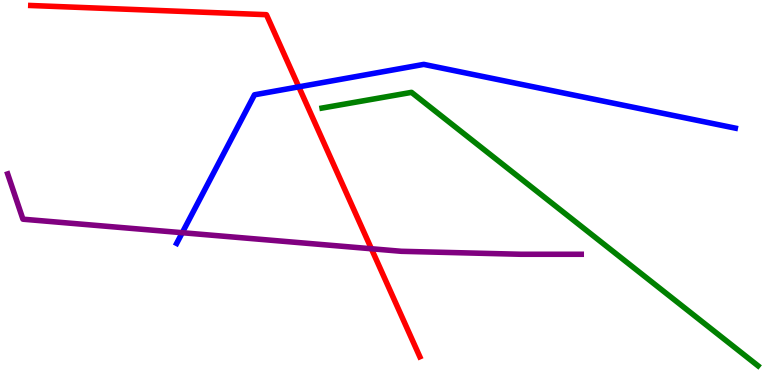[{'lines': ['blue', 'red'], 'intersections': [{'x': 3.86, 'y': 7.74}]}, {'lines': ['green', 'red'], 'intersections': []}, {'lines': ['purple', 'red'], 'intersections': [{'x': 4.79, 'y': 3.54}]}, {'lines': ['blue', 'green'], 'intersections': []}, {'lines': ['blue', 'purple'], 'intersections': [{'x': 2.35, 'y': 3.96}]}, {'lines': ['green', 'purple'], 'intersections': []}]